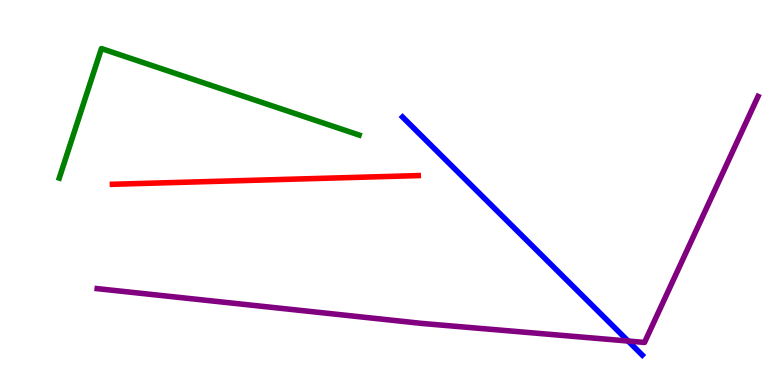[{'lines': ['blue', 'red'], 'intersections': []}, {'lines': ['green', 'red'], 'intersections': []}, {'lines': ['purple', 'red'], 'intersections': []}, {'lines': ['blue', 'green'], 'intersections': []}, {'lines': ['blue', 'purple'], 'intersections': [{'x': 8.11, 'y': 1.14}]}, {'lines': ['green', 'purple'], 'intersections': []}]